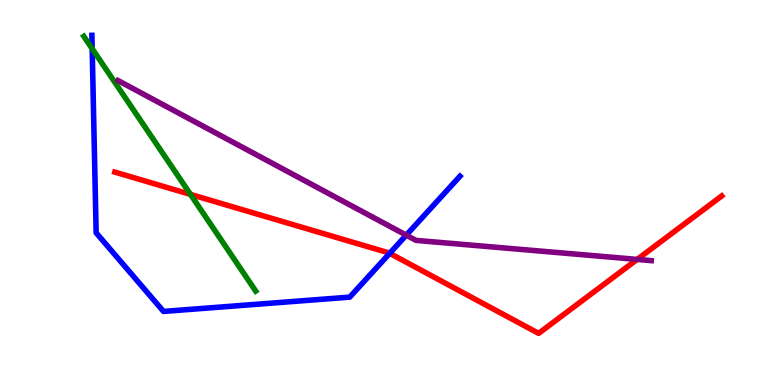[{'lines': ['blue', 'red'], 'intersections': [{'x': 5.03, 'y': 3.42}]}, {'lines': ['green', 'red'], 'intersections': [{'x': 2.46, 'y': 4.95}]}, {'lines': ['purple', 'red'], 'intersections': [{'x': 8.22, 'y': 3.26}]}, {'lines': ['blue', 'green'], 'intersections': [{'x': 1.19, 'y': 8.73}]}, {'lines': ['blue', 'purple'], 'intersections': [{'x': 5.24, 'y': 3.89}]}, {'lines': ['green', 'purple'], 'intersections': []}]